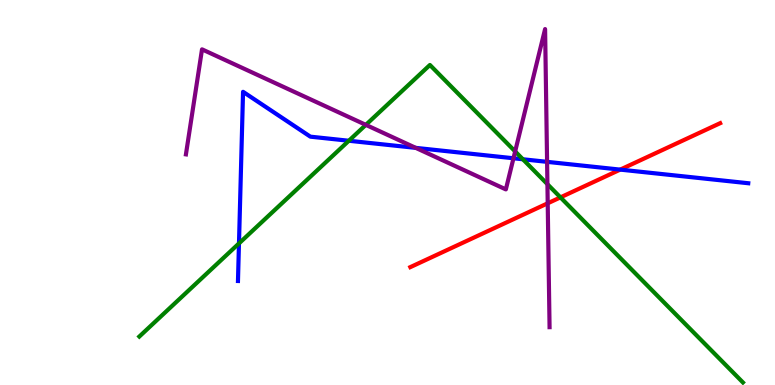[{'lines': ['blue', 'red'], 'intersections': [{'x': 8.0, 'y': 5.59}]}, {'lines': ['green', 'red'], 'intersections': [{'x': 7.23, 'y': 4.87}]}, {'lines': ['purple', 'red'], 'intersections': [{'x': 7.07, 'y': 4.72}]}, {'lines': ['blue', 'green'], 'intersections': [{'x': 3.08, 'y': 3.68}, {'x': 4.5, 'y': 6.34}, {'x': 6.75, 'y': 5.86}]}, {'lines': ['blue', 'purple'], 'intersections': [{'x': 5.36, 'y': 6.16}, {'x': 6.63, 'y': 5.89}, {'x': 7.06, 'y': 5.8}]}, {'lines': ['green', 'purple'], 'intersections': [{'x': 4.72, 'y': 6.76}, {'x': 6.65, 'y': 6.07}, {'x': 7.06, 'y': 5.22}]}]